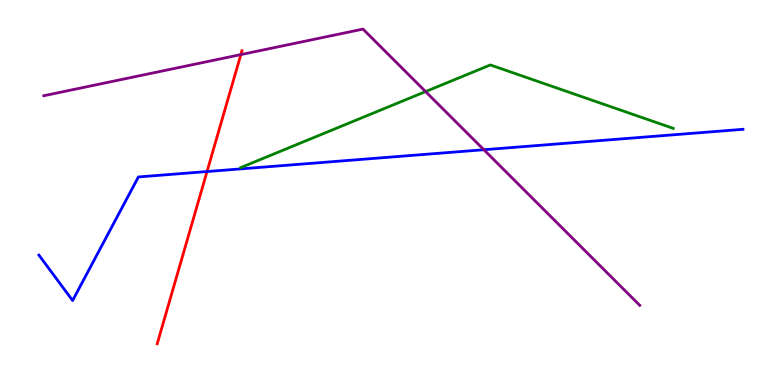[{'lines': ['blue', 'red'], 'intersections': [{'x': 2.67, 'y': 5.54}]}, {'lines': ['green', 'red'], 'intersections': []}, {'lines': ['purple', 'red'], 'intersections': [{'x': 3.11, 'y': 8.58}]}, {'lines': ['blue', 'green'], 'intersections': []}, {'lines': ['blue', 'purple'], 'intersections': [{'x': 6.24, 'y': 6.11}]}, {'lines': ['green', 'purple'], 'intersections': [{'x': 5.49, 'y': 7.62}]}]